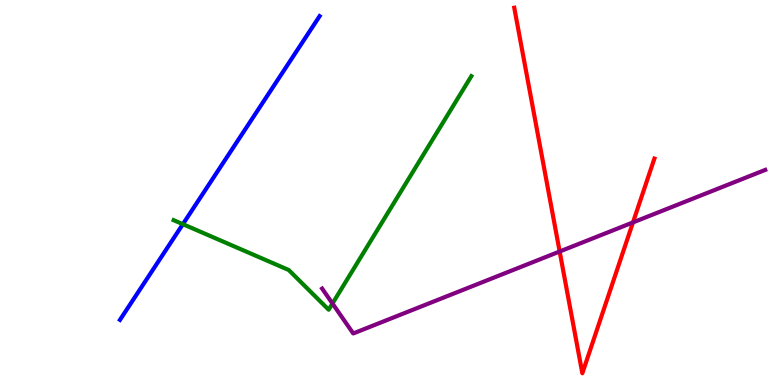[{'lines': ['blue', 'red'], 'intersections': []}, {'lines': ['green', 'red'], 'intersections': []}, {'lines': ['purple', 'red'], 'intersections': [{'x': 7.22, 'y': 3.47}, {'x': 8.17, 'y': 4.22}]}, {'lines': ['blue', 'green'], 'intersections': [{'x': 2.36, 'y': 4.18}]}, {'lines': ['blue', 'purple'], 'intersections': []}, {'lines': ['green', 'purple'], 'intersections': [{'x': 4.29, 'y': 2.12}]}]